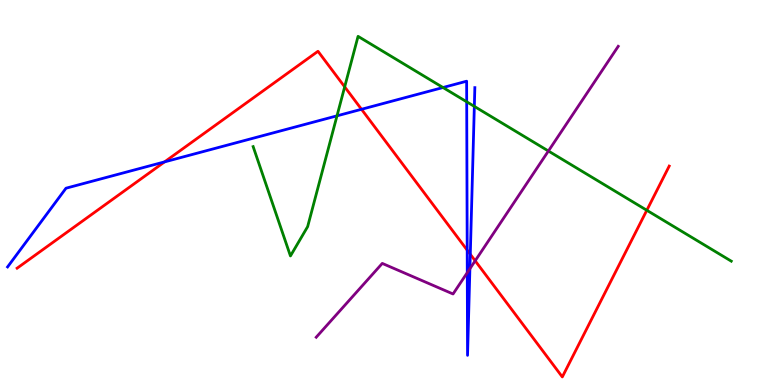[{'lines': ['blue', 'red'], 'intersections': [{'x': 2.12, 'y': 5.8}, {'x': 4.66, 'y': 7.16}, {'x': 6.03, 'y': 3.5}, {'x': 6.07, 'y': 3.4}]}, {'lines': ['green', 'red'], 'intersections': [{'x': 4.45, 'y': 7.74}, {'x': 8.35, 'y': 4.54}]}, {'lines': ['purple', 'red'], 'intersections': [{'x': 6.13, 'y': 3.23}]}, {'lines': ['blue', 'green'], 'intersections': [{'x': 4.35, 'y': 6.99}, {'x': 5.72, 'y': 7.73}, {'x': 6.02, 'y': 7.36}, {'x': 6.12, 'y': 7.24}]}, {'lines': ['blue', 'purple'], 'intersections': [{'x': 6.03, 'y': 2.92}, {'x': 6.06, 'y': 3.02}]}, {'lines': ['green', 'purple'], 'intersections': [{'x': 7.08, 'y': 6.08}]}]